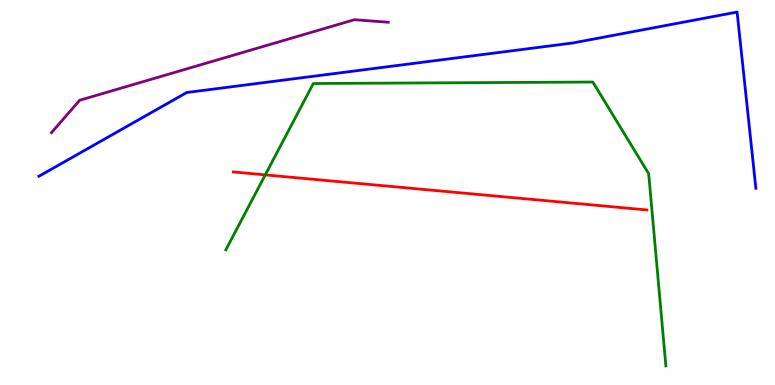[{'lines': ['blue', 'red'], 'intersections': []}, {'lines': ['green', 'red'], 'intersections': [{'x': 3.42, 'y': 5.46}]}, {'lines': ['purple', 'red'], 'intersections': []}, {'lines': ['blue', 'green'], 'intersections': []}, {'lines': ['blue', 'purple'], 'intersections': []}, {'lines': ['green', 'purple'], 'intersections': []}]